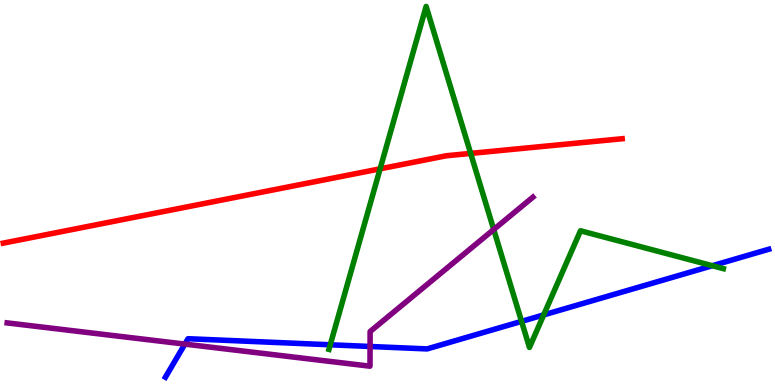[{'lines': ['blue', 'red'], 'intersections': []}, {'lines': ['green', 'red'], 'intersections': [{'x': 4.9, 'y': 5.61}, {'x': 6.07, 'y': 6.02}]}, {'lines': ['purple', 'red'], 'intersections': []}, {'lines': ['blue', 'green'], 'intersections': [{'x': 4.26, 'y': 1.04}, {'x': 6.73, 'y': 1.65}, {'x': 7.02, 'y': 1.82}, {'x': 9.19, 'y': 3.1}]}, {'lines': ['blue', 'purple'], 'intersections': [{'x': 2.39, 'y': 1.06}, {'x': 4.78, 'y': 1.0}]}, {'lines': ['green', 'purple'], 'intersections': [{'x': 6.37, 'y': 4.04}]}]